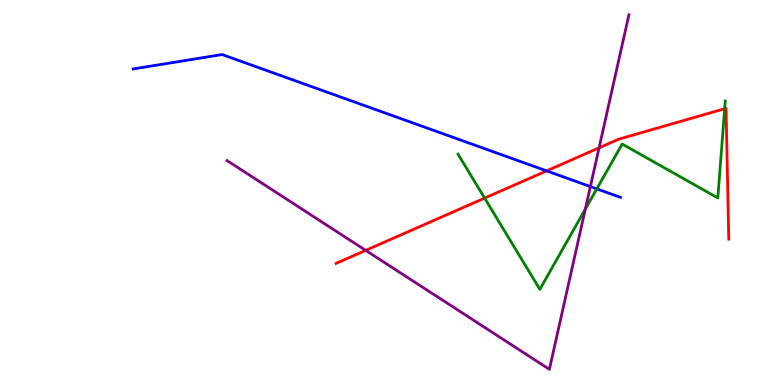[{'lines': ['blue', 'red'], 'intersections': [{'x': 7.05, 'y': 5.56}]}, {'lines': ['green', 'red'], 'intersections': [{'x': 6.25, 'y': 4.85}, {'x': 9.35, 'y': 7.18}]}, {'lines': ['purple', 'red'], 'intersections': [{'x': 4.72, 'y': 3.5}, {'x': 7.73, 'y': 6.16}]}, {'lines': ['blue', 'green'], 'intersections': [{'x': 7.7, 'y': 5.09}]}, {'lines': ['blue', 'purple'], 'intersections': [{'x': 7.62, 'y': 5.15}]}, {'lines': ['green', 'purple'], 'intersections': [{'x': 7.55, 'y': 4.57}]}]